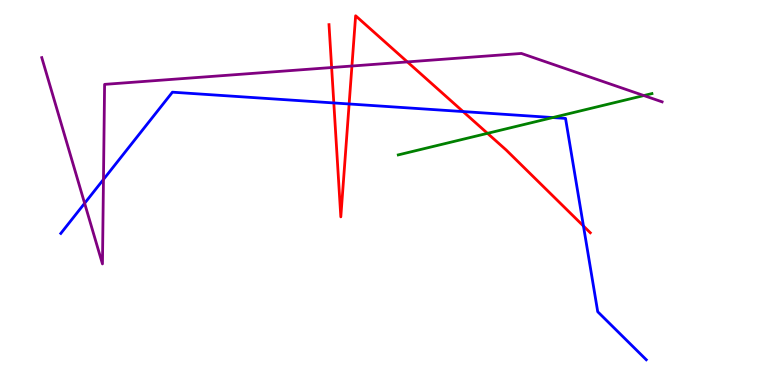[{'lines': ['blue', 'red'], 'intersections': [{'x': 4.31, 'y': 7.33}, {'x': 4.5, 'y': 7.3}, {'x': 5.98, 'y': 7.1}, {'x': 7.53, 'y': 4.13}]}, {'lines': ['green', 'red'], 'intersections': [{'x': 6.29, 'y': 6.54}]}, {'lines': ['purple', 'red'], 'intersections': [{'x': 4.28, 'y': 8.25}, {'x': 4.54, 'y': 8.29}, {'x': 5.26, 'y': 8.39}]}, {'lines': ['blue', 'green'], 'intersections': [{'x': 7.13, 'y': 6.95}]}, {'lines': ['blue', 'purple'], 'intersections': [{'x': 1.09, 'y': 4.72}, {'x': 1.34, 'y': 5.34}]}, {'lines': ['green', 'purple'], 'intersections': [{'x': 8.31, 'y': 7.52}]}]